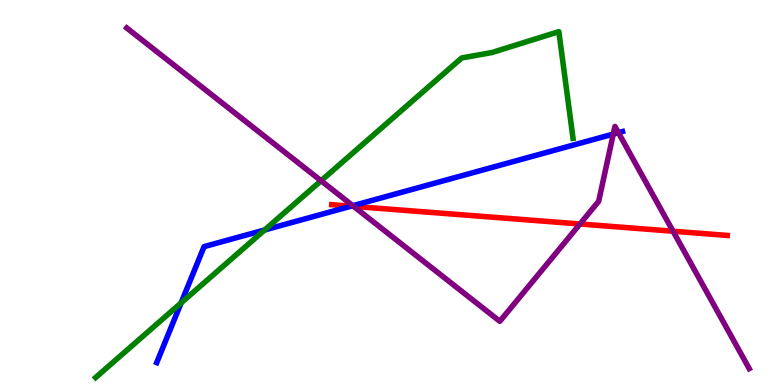[{'lines': ['blue', 'red'], 'intersections': [{'x': 4.53, 'y': 4.64}]}, {'lines': ['green', 'red'], 'intersections': []}, {'lines': ['purple', 'red'], 'intersections': [{'x': 4.56, 'y': 4.64}, {'x': 7.48, 'y': 4.18}, {'x': 8.68, 'y': 3.99}]}, {'lines': ['blue', 'green'], 'intersections': [{'x': 2.34, 'y': 2.13}, {'x': 3.42, 'y': 4.03}]}, {'lines': ['blue', 'purple'], 'intersections': [{'x': 4.55, 'y': 4.66}, {'x': 7.91, 'y': 6.52}, {'x': 7.98, 'y': 6.55}]}, {'lines': ['green', 'purple'], 'intersections': [{'x': 4.14, 'y': 5.31}]}]